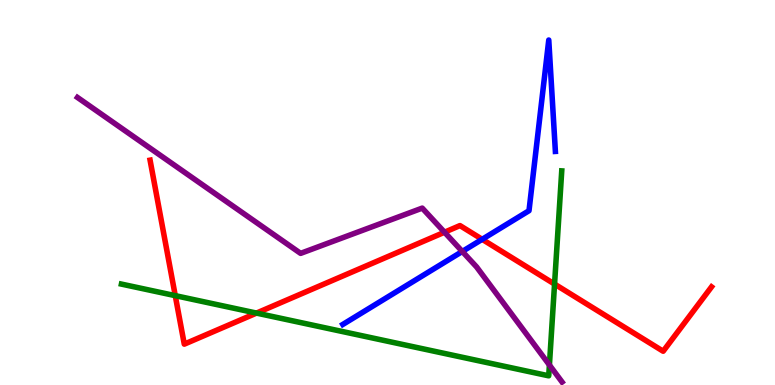[{'lines': ['blue', 'red'], 'intersections': [{'x': 6.22, 'y': 3.78}]}, {'lines': ['green', 'red'], 'intersections': [{'x': 2.26, 'y': 2.32}, {'x': 3.31, 'y': 1.87}, {'x': 7.16, 'y': 2.62}]}, {'lines': ['purple', 'red'], 'intersections': [{'x': 5.74, 'y': 3.97}]}, {'lines': ['blue', 'green'], 'intersections': []}, {'lines': ['blue', 'purple'], 'intersections': [{'x': 5.96, 'y': 3.47}]}, {'lines': ['green', 'purple'], 'intersections': [{'x': 7.09, 'y': 0.519}]}]